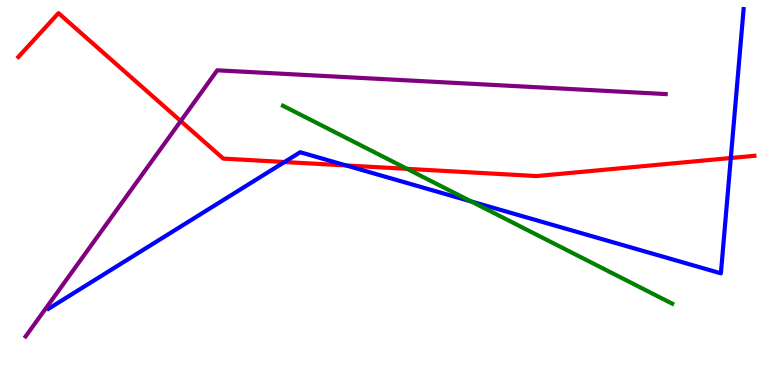[{'lines': ['blue', 'red'], 'intersections': [{'x': 3.67, 'y': 5.79}, {'x': 4.47, 'y': 5.7}, {'x': 9.43, 'y': 5.9}]}, {'lines': ['green', 'red'], 'intersections': [{'x': 5.25, 'y': 5.61}]}, {'lines': ['purple', 'red'], 'intersections': [{'x': 2.33, 'y': 6.86}]}, {'lines': ['blue', 'green'], 'intersections': [{'x': 6.08, 'y': 4.77}]}, {'lines': ['blue', 'purple'], 'intersections': []}, {'lines': ['green', 'purple'], 'intersections': []}]